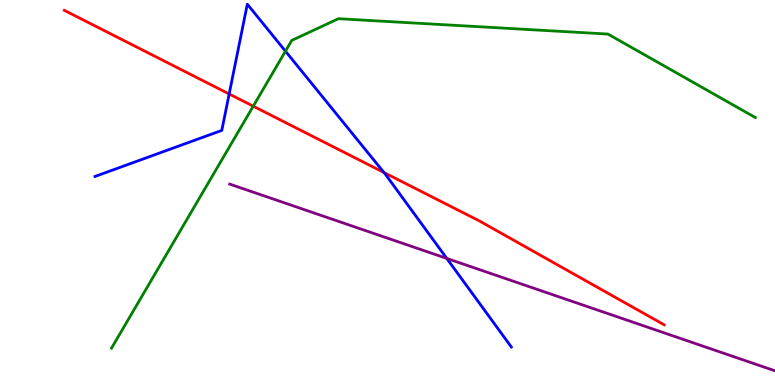[{'lines': ['blue', 'red'], 'intersections': [{'x': 2.96, 'y': 7.56}, {'x': 4.95, 'y': 5.52}]}, {'lines': ['green', 'red'], 'intersections': [{'x': 3.27, 'y': 7.24}]}, {'lines': ['purple', 'red'], 'intersections': []}, {'lines': ['blue', 'green'], 'intersections': [{'x': 3.68, 'y': 8.67}]}, {'lines': ['blue', 'purple'], 'intersections': [{'x': 5.76, 'y': 3.29}]}, {'lines': ['green', 'purple'], 'intersections': []}]